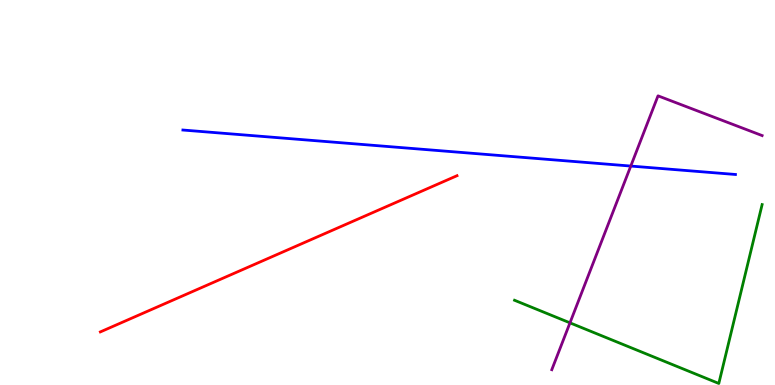[{'lines': ['blue', 'red'], 'intersections': []}, {'lines': ['green', 'red'], 'intersections': []}, {'lines': ['purple', 'red'], 'intersections': []}, {'lines': ['blue', 'green'], 'intersections': []}, {'lines': ['blue', 'purple'], 'intersections': [{'x': 8.14, 'y': 5.69}]}, {'lines': ['green', 'purple'], 'intersections': [{'x': 7.35, 'y': 1.61}]}]